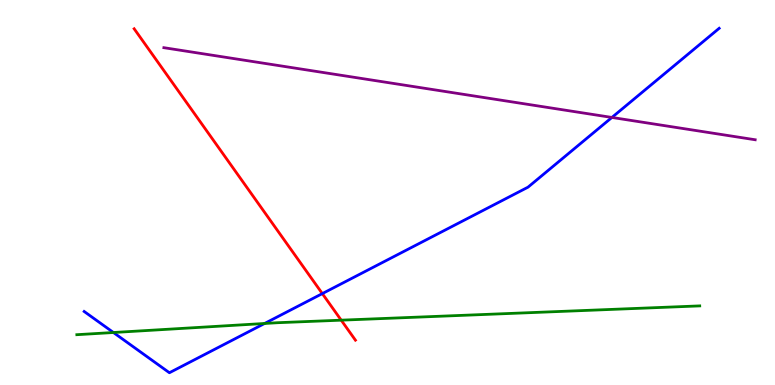[{'lines': ['blue', 'red'], 'intersections': [{'x': 4.16, 'y': 2.37}]}, {'lines': ['green', 'red'], 'intersections': [{'x': 4.4, 'y': 1.68}]}, {'lines': ['purple', 'red'], 'intersections': []}, {'lines': ['blue', 'green'], 'intersections': [{'x': 1.46, 'y': 1.36}, {'x': 3.41, 'y': 1.6}]}, {'lines': ['blue', 'purple'], 'intersections': [{'x': 7.9, 'y': 6.95}]}, {'lines': ['green', 'purple'], 'intersections': []}]